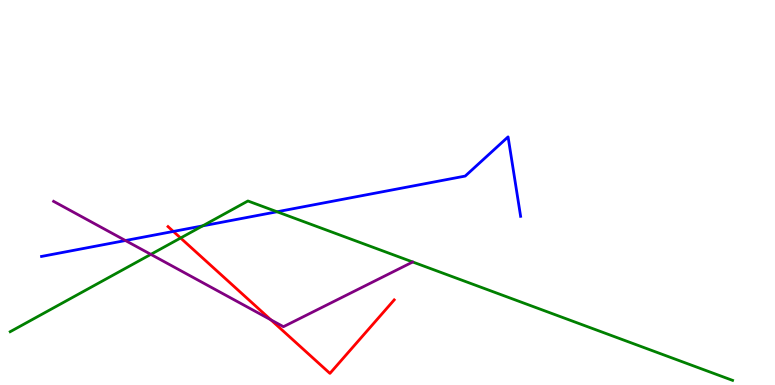[{'lines': ['blue', 'red'], 'intersections': [{'x': 2.24, 'y': 3.99}]}, {'lines': ['green', 'red'], 'intersections': [{'x': 2.33, 'y': 3.82}]}, {'lines': ['purple', 'red'], 'intersections': [{'x': 3.49, 'y': 1.69}]}, {'lines': ['blue', 'green'], 'intersections': [{'x': 2.61, 'y': 4.13}, {'x': 3.57, 'y': 4.5}]}, {'lines': ['blue', 'purple'], 'intersections': [{'x': 1.62, 'y': 3.75}]}, {'lines': ['green', 'purple'], 'intersections': [{'x': 1.95, 'y': 3.39}]}]